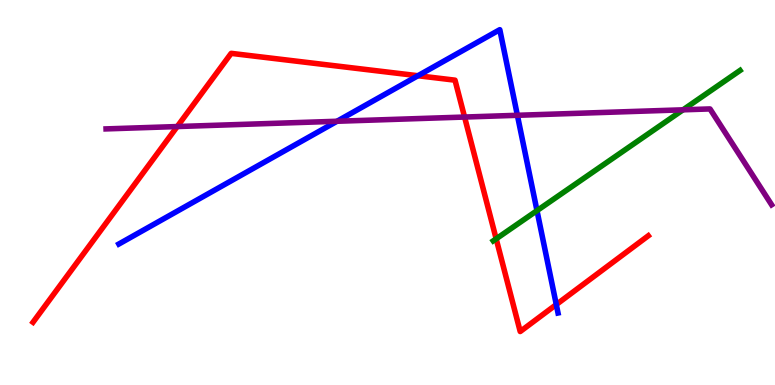[{'lines': ['blue', 'red'], 'intersections': [{'x': 5.39, 'y': 8.03}, {'x': 7.18, 'y': 2.09}]}, {'lines': ['green', 'red'], 'intersections': [{'x': 6.4, 'y': 3.8}]}, {'lines': ['purple', 'red'], 'intersections': [{'x': 2.29, 'y': 6.71}, {'x': 5.99, 'y': 6.96}]}, {'lines': ['blue', 'green'], 'intersections': [{'x': 6.93, 'y': 4.53}]}, {'lines': ['blue', 'purple'], 'intersections': [{'x': 4.35, 'y': 6.85}, {'x': 6.68, 'y': 7.01}]}, {'lines': ['green', 'purple'], 'intersections': [{'x': 8.81, 'y': 7.15}]}]